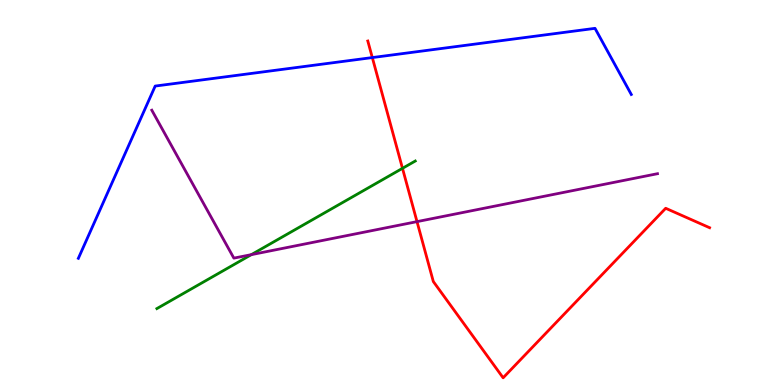[{'lines': ['blue', 'red'], 'intersections': [{'x': 4.8, 'y': 8.5}]}, {'lines': ['green', 'red'], 'intersections': [{'x': 5.19, 'y': 5.63}]}, {'lines': ['purple', 'red'], 'intersections': [{'x': 5.38, 'y': 4.24}]}, {'lines': ['blue', 'green'], 'intersections': []}, {'lines': ['blue', 'purple'], 'intersections': []}, {'lines': ['green', 'purple'], 'intersections': [{'x': 3.24, 'y': 3.39}]}]